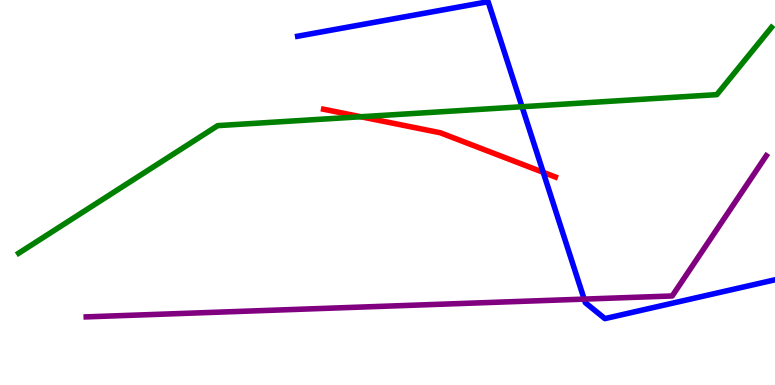[{'lines': ['blue', 'red'], 'intersections': [{'x': 7.01, 'y': 5.52}]}, {'lines': ['green', 'red'], 'intersections': [{'x': 4.66, 'y': 6.97}]}, {'lines': ['purple', 'red'], 'intersections': []}, {'lines': ['blue', 'green'], 'intersections': [{'x': 6.74, 'y': 7.23}]}, {'lines': ['blue', 'purple'], 'intersections': [{'x': 7.54, 'y': 2.23}]}, {'lines': ['green', 'purple'], 'intersections': []}]